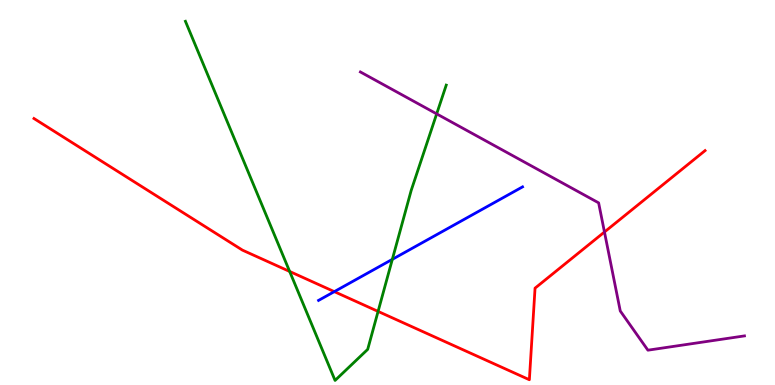[{'lines': ['blue', 'red'], 'intersections': [{'x': 4.31, 'y': 2.43}]}, {'lines': ['green', 'red'], 'intersections': [{'x': 3.74, 'y': 2.95}, {'x': 4.88, 'y': 1.91}]}, {'lines': ['purple', 'red'], 'intersections': [{'x': 7.8, 'y': 3.97}]}, {'lines': ['blue', 'green'], 'intersections': [{'x': 5.06, 'y': 3.26}]}, {'lines': ['blue', 'purple'], 'intersections': []}, {'lines': ['green', 'purple'], 'intersections': [{'x': 5.63, 'y': 7.04}]}]